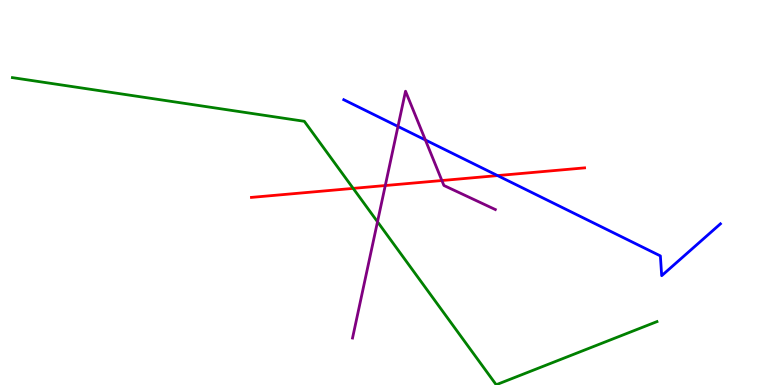[{'lines': ['blue', 'red'], 'intersections': [{'x': 6.42, 'y': 5.44}]}, {'lines': ['green', 'red'], 'intersections': [{'x': 4.56, 'y': 5.11}]}, {'lines': ['purple', 'red'], 'intersections': [{'x': 4.97, 'y': 5.18}, {'x': 5.7, 'y': 5.31}]}, {'lines': ['blue', 'green'], 'intersections': []}, {'lines': ['blue', 'purple'], 'intersections': [{'x': 5.14, 'y': 6.72}, {'x': 5.49, 'y': 6.36}]}, {'lines': ['green', 'purple'], 'intersections': [{'x': 4.87, 'y': 4.24}]}]